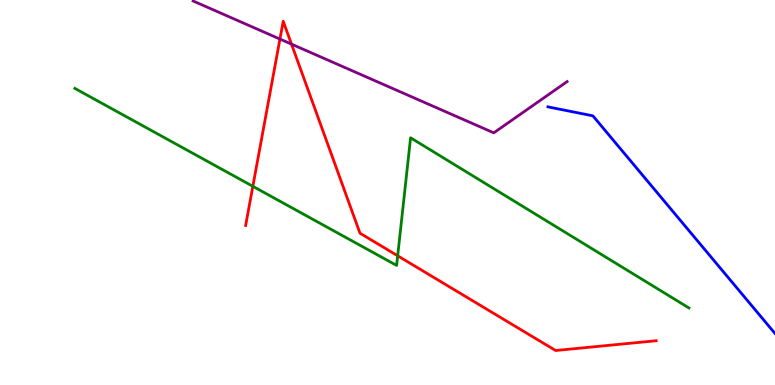[{'lines': ['blue', 'red'], 'intersections': []}, {'lines': ['green', 'red'], 'intersections': [{'x': 3.26, 'y': 5.16}, {'x': 5.13, 'y': 3.36}]}, {'lines': ['purple', 'red'], 'intersections': [{'x': 3.61, 'y': 8.99}, {'x': 3.76, 'y': 8.85}]}, {'lines': ['blue', 'green'], 'intersections': []}, {'lines': ['blue', 'purple'], 'intersections': []}, {'lines': ['green', 'purple'], 'intersections': []}]